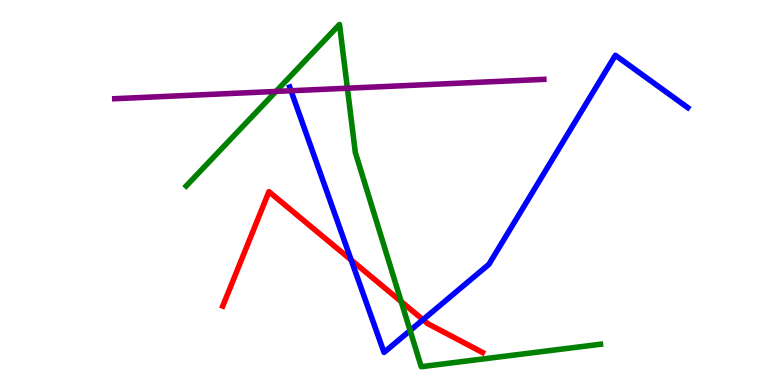[{'lines': ['blue', 'red'], 'intersections': [{'x': 4.53, 'y': 3.25}, {'x': 5.46, 'y': 1.7}]}, {'lines': ['green', 'red'], 'intersections': [{'x': 5.18, 'y': 2.17}]}, {'lines': ['purple', 'red'], 'intersections': []}, {'lines': ['blue', 'green'], 'intersections': [{'x': 5.29, 'y': 1.41}]}, {'lines': ['blue', 'purple'], 'intersections': [{'x': 3.75, 'y': 7.64}]}, {'lines': ['green', 'purple'], 'intersections': [{'x': 3.56, 'y': 7.63}, {'x': 4.48, 'y': 7.71}]}]